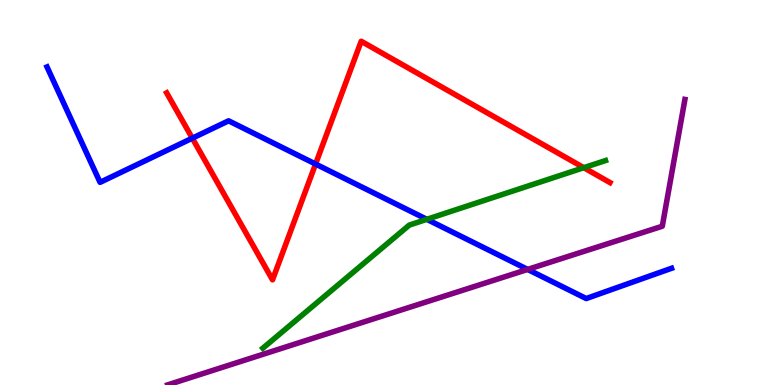[{'lines': ['blue', 'red'], 'intersections': [{'x': 2.48, 'y': 6.41}, {'x': 4.07, 'y': 5.74}]}, {'lines': ['green', 'red'], 'intersections': [{'x': 7.53, 'y': 5.64}]}, {'lines': ['purple', 'red'], 'intersections': []}, {'lines': ['blue', 'green'], 'intersections': [{'x': 5.51, 'y': 4.3}]}, {'lines': ['blue', 'purple'], 'intersections': [{'x': 6.81, 'y': 3.0}]}, {'lines': ['green', 'purple'], 'intersections': []}]